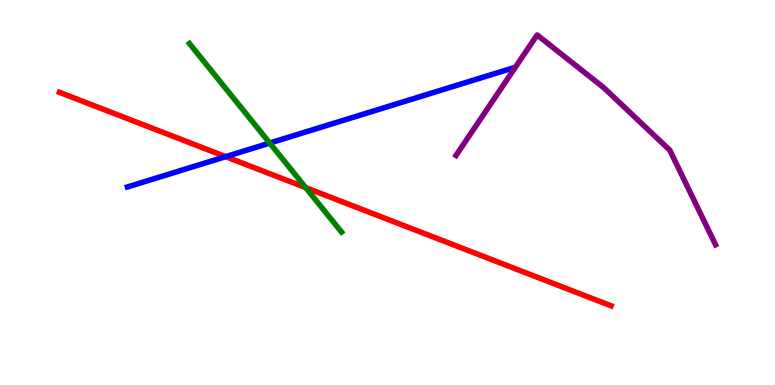[{'lines': ['blue', 'red'], 'intersections': [{'x': 2.91, 'y': 5.93}]}, {'lines': ['green', 'red'], 'intersections': [{'x': 3.94, 'y': 5.13}]}, {'lines': ['purple', 'red'], 'intersections': []}, {'lines': ['blue', 'green'], 'intersections': [{'x': 3.48, 'y': 6.28}]}, {'lines': ['blue', 'purple'], 'intersections': []}, {'lines': ['green', 'purple'], 'intersections': []}]